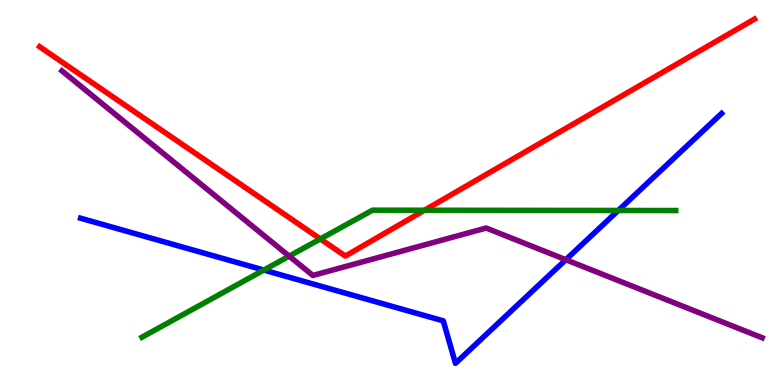[{'lines': ['blue', 'red'], 'intersections': []}, {'lines': ['green', 'red'], 'intersections': [{'x': 4.13, 'y': 3.79}, {'x': 5.48, 'y': 4.54}]}, {'lines': ['purple', 'red'], 'intersections': []}, {'lines': ['blue', 'green'], 'intersections': [{'x': 3.4, 'y': 2.99}, {'x': 7.98, 'y': 4.53}]}, {'lines': ['blue', 'purple'], 'intersections': [{'x': 7.3, 'y': 3.25}]}, {'lines': ['green', 'purple'], 'intersections': [{'x': 3.73, 'y': 3.35}]}]